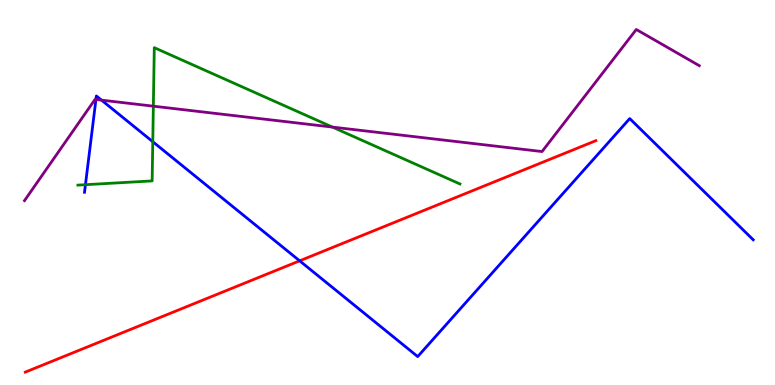[{'lines': ['blue', 'red'], 'intersections': [{'x': 3.87, 'y': 3.23}]}, {'lines': ['green', 'red'], 'intersections': []}, {'lines': ['purple', 'red'], 'intersections': []}, {'lines': ['blue', 'green'], 'intersections': [{'x': 1.1, 'y': 5.2}, {'x': 1.97, 'y': 6.32}]}, {'lines': ['blue', 'purple'], 'intersections': [{'x': 1.24, 'y': 7.42}, {'x': 1.31, 'y': 7.4}]}, {'lines': ['green', 'purple'], 'intersections': [{'x': 1.98, 'y': 7.24}, {'x': 4.29, 'y': 6.7}]}]